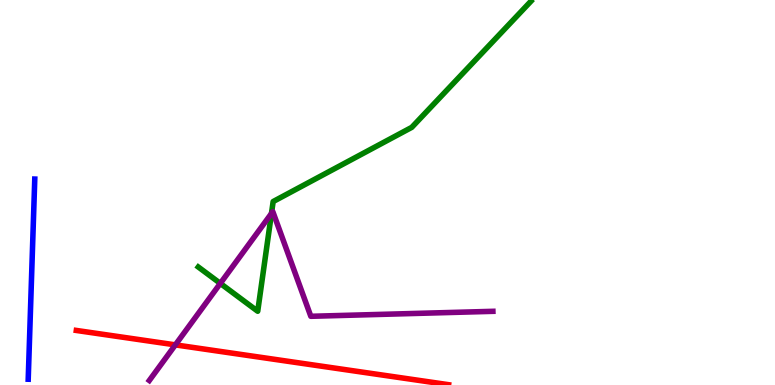[{'lines': ['blue', 'red'], 'intersections': []}, {'lines': ['green', 'red'], 'intersections': []}, {'lines': ['purple', 'red'], 'intersections': [{'x': 2.26, 'y': 1.04}]}, {'lines': ['blue', 'green'], 'intersections': []}, {'lines': ['blue', 'purple'], 'intersections': []}, {'lines': ['green', 'purple'], 'intersections': [{'x': 2.84, 'y': 2.64}, {'x': 3.5, 'y': 4.46}]}]